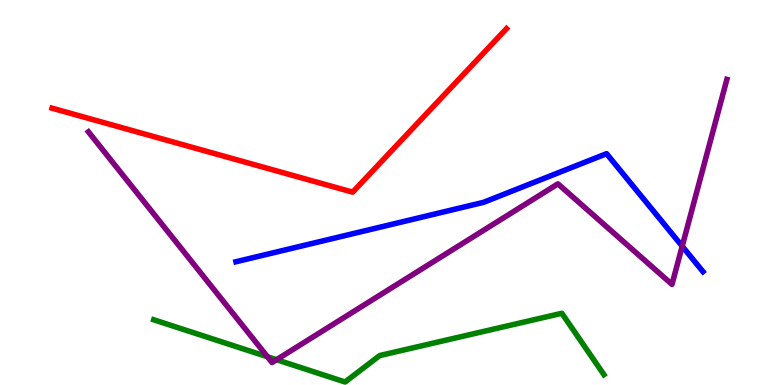[{'lines': ['blue', 'red'], 'intersections': []}, {'lines': ['green', 'red'], 'intersections': []}, {'lines': ['purple', 'red'], 'intersections': []}, {'lines': ['blue', 'green'], 'intersections': []}, {'lines': ['blue', 'purple'], 'intersections': [{'x': 8.8, 'y': 3.6}]}, {'lines': ['green', 'purple'], 'intersections': [{'x': 3.45, 'y': 0.734}, {'x': 3.57, 'y': 0.657}]}]